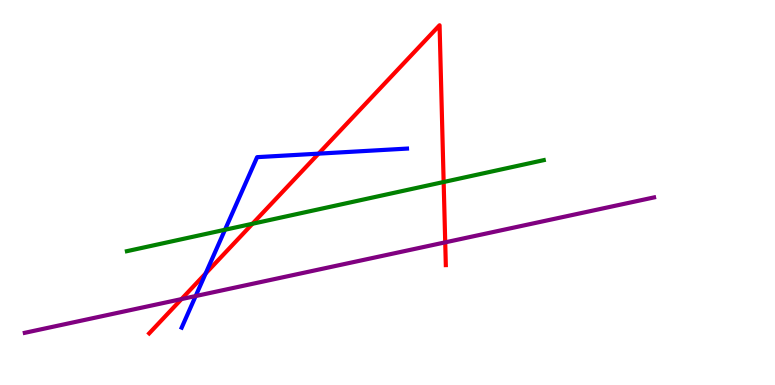[{'lines': ['blue', 'red'], 'intersections': [{'x': 2.65, 'y': 2.9}, {'x': 4.11, 'y': 6.01}]}, {'lines': ['green', 'red'], 'intersections': [{'x': 3.26, 'y': 4.19}, {'x': 5.72, 'y': 5.27}]}, {'lines': ['purple', 'red'], 'intersections': [{'x': 2.34, 'y': 2.23}, {'x': 5.74, 'y': 3.71}]}, {'lines': ['blue', 'green'], 'intersections': [{'x': 2.9, 'y': 4.03}]}, {'lines': ['blue', 'purple'], 'intersections': [{'x': 2.52, 'y': 2.31}]}, {'lines': ['green', 'purple'], 'intersections': []}]